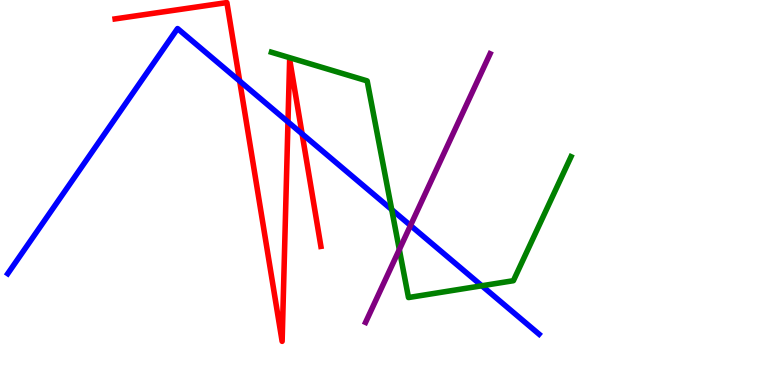[{'lines': ['blue', 'red'], 'intersections': [{'x': 3.09, 'y': 7.89}, {'x': 3.72, 'y': 6.83}, {'x': 3.9, 'y': 6.52}]}, {'lines': ['green', 'red'], 'intersections': []}, {'lines': ['purple', 'red'], 'intersections': []}, {'lines': ['blue', 'green'], 'intersections': [{'x': 5.05, 'y': 4.56}, {'x': 6.22, 'y': 2.58}]}, {'lines': ['blue', 'purple'], 'intersections': [{'x': 5.3, 'y': 4.14}]}, {'lines': ['green', 'purple'], 'intersections': [{'x': 5.15, 'y': 3.52}]}]